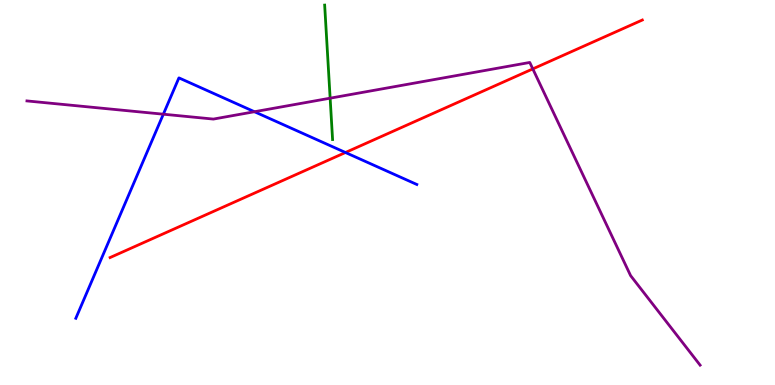[{'lines': ['blue', 'red'], 'intersections': [{'x': 4.46, 'y': 6.04}]}, {'lines': ['green', 'red'], 'intersections': []}, {'lines': ['purple', 'red'], 'intersections': [{'x': 6.87, 'y': 8.21}]}, {'lines': ['blue', 'green'], 'intersections': []}, {'lines': ['blue', 'purple'], 'intersections': [{'x': 2.11, 'y': 7.03}, {'x': 3.28, 'y': 7.1}]}, {'lines': ['green', 'purple'], 'intersections': [{'x': 4.26, 'y': 7.45}]}]